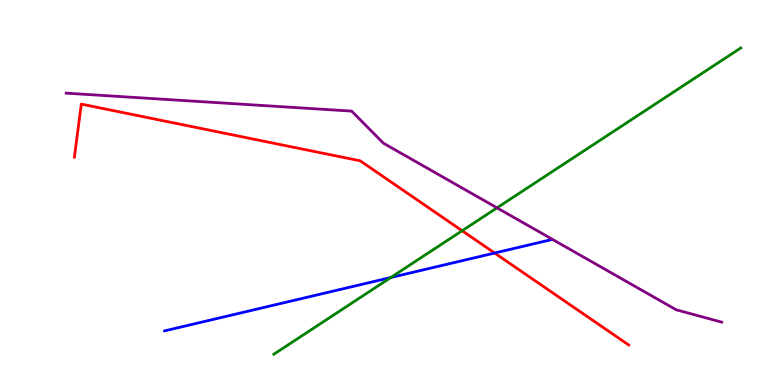[{'lines': ['blue', 'red'], 'intersections': [{'x': 6.38, 'y': 3.43}]}, {'lines': ['green', 'red'], 'intersections': [{'x': 5.96, 'y': 4.01}]}, {'lines': ['purple', 'red'], 'intersections': []}, {'lines': ['blue', 'green'], 'intersections': [{'x': 5.04, 'y': 2.79}]}, {'lines': ['blue', 'purple'], 'intersections': []}, {'lines': ['green', 'purple'], 'intersections': [{'x': 6.41, 'y': 4.6}]}]